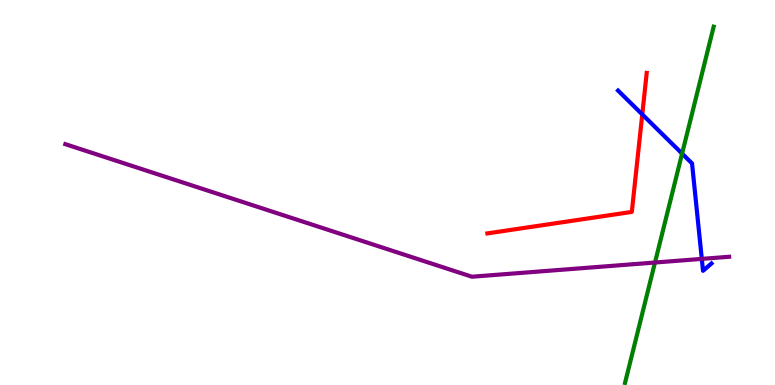[{'lines': ['blue', 'red'], 'intersections': [{'x': 8.29, 'y': 7.03}]}, {'lines': ['green', 'red'], 'intersections': []}, {'lines': ['purple', 'red'], 'intersections': []}, {'lines': ['blue', 'green'], 'intersections': [{'x': 8.8, 'y': 6.01}]}, {'lines': ['blue', 'purple'], 'intersections': [{'x': 9.06, 'y': 3.28}]}, {'lines': ['green', 'purple'], 'intersections': [{'x': 8.45, 'y': 3.18}]}]